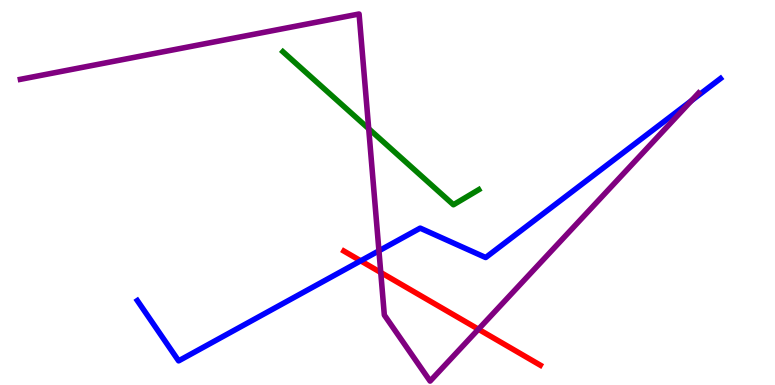[{'lines': ['blue', 'red'], 'intersections': [{'x': 4.65, 'y': 3.23}]}, {'lines': ['green', 'red'], 'intersections': []}, {'lines': ['purple', 'red'], 'intersections': [{'x': 4.91, 'y': 2.92}, {'x': 6.17, 'y': 1.45}]}, {'lines': ['blue', 'green'], 'intersections': []}, {'lines': ['blue', 'purple'], 'intersections': [{'x': 4.89, 'y': 3.49}, {'x': 8.92, 'y': 7.38}]}, {'lines': ['green', 'purple'], 'intersections': [{'x': 4.76, 'y': 6.66}]}]